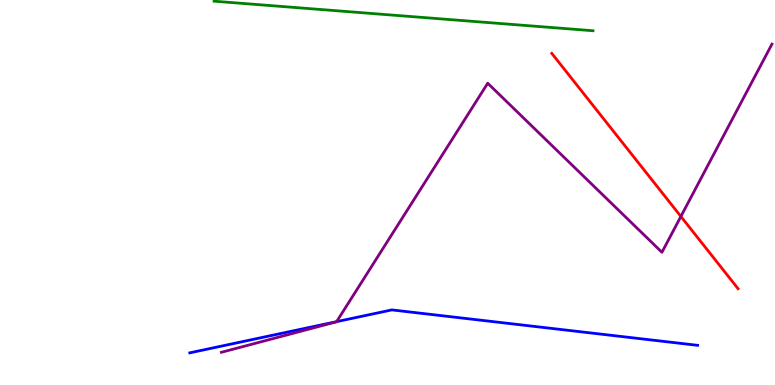[{'lines': ['blue', 'red'], 'intersections': []}, {'lines': ['green', 'red'], 'intersections': []}, {'lines': ['purple', 'red'], 'intersections': [{'x': 8.79, 'y': 4.38}]}, {'lines': ['blue', 'green'], 'intersections': []}, {'lines': ['blue', 'purple'], 'intersections': [{'x': 4.34, 'y': 1.65}]}, {'lines': ['green', 'purple'], 'intersections': []}]